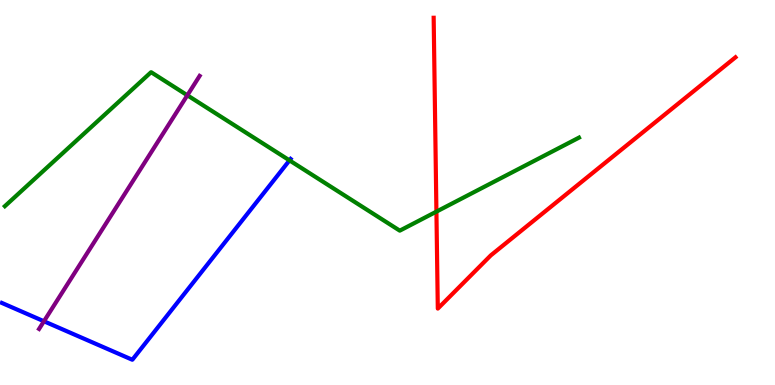[{'lines': ['blue', 'red'], 'intersections': []}, {'lines': ['green', 'red'], 'intersections': [{'x': 5.63, 'y': 4.5}]}, {'lines': ['purple', 'red'], 'intersections': []}, {'lines': ['blue', 'green'], 'intersections': [{'x': 3.74, 'y': 5.83}]}, {'lines': ['blue', 'purple'], 'intersections': [{'x': 0.567, 'y': 1.66}]}, {'lines': ['green', 'purple'], 'intersections': [{'x': 2.42, 'y': 7.52}]}]